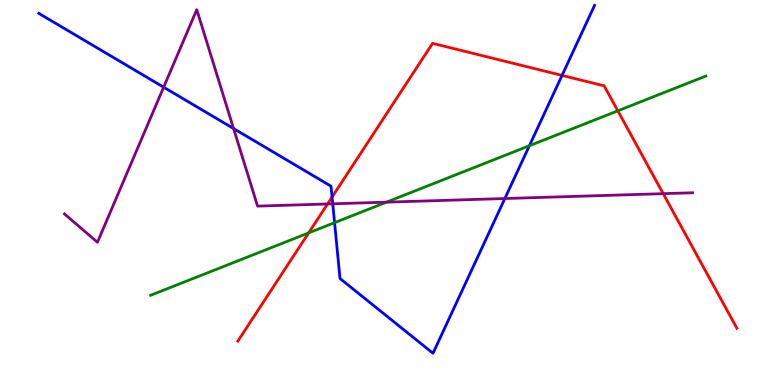[{'lines': ['blue', 'red'], 'intersections': [{'x': 4.28, 'y': 4.88}, {'x': 7.25, 'y': 8.04}]}, {'lines': ['green', 'red'], 'intersections': [{'x': 3.98, 'y': 3.95}, {'x': 7.97, 'y': 7.12}]}, {'lines': ['purple', 'red'], 'intersections': [{'x': 4.23, 'y': 4.7}, {'x': 8.56, 'y': 4.97}]}, {'lines': ['blue', 'green'], 'intersections': [{'x': 4.32, 'y': 4.22}, {'x': 6.83, 'y': 6.21}]}, {'lines': ['blue', 'purple'], 'intersections': [{'x': 2.11, 'y': 7.73}, {'x': 3.01, 'y': 6.66}, {'x': 4.29, 'y': 4.71}, {'x': 6.51, 'y': 4.84}]}, {'lines': ['green', 'purple'], 'intersections': [{'x': 4.99, 'y': 4.75}]}]